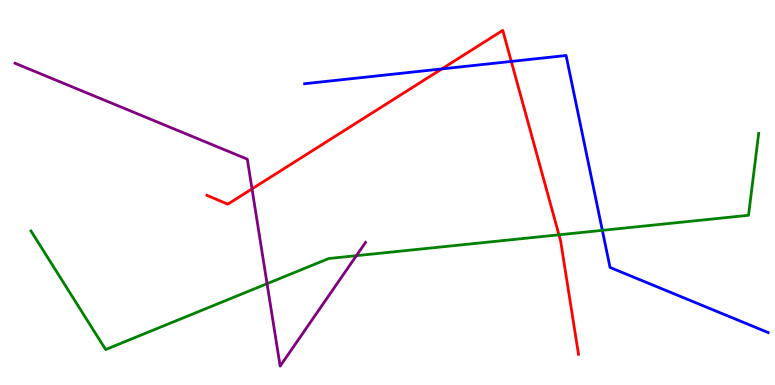[{'lines': ['blue', 'red'], 'intersections': [{'x': 5.7, 'y': 8.21}, {'x': 6.6, 'y': 8.4}]}, {'lines': ['green', 'red'], 'intersections': [{'x': 7.21, 'y': 3.9}]}, {'lines': ['purple', 'red'], 'intersections': [{'x': 3.25, 'y': 5.09}]}, {'lines': ['blue', 'green'], 'intersections': [{'x': 7.77, 'y': 4.02}]}, {'lines': ['blue', 'purple'], 'intersections': []}, {'lines': ['green', 'purple'], 'intersections': [{'x': 3.45, 'y': 2.63}, {'x': 4.6, 'y': 3.36}]}]